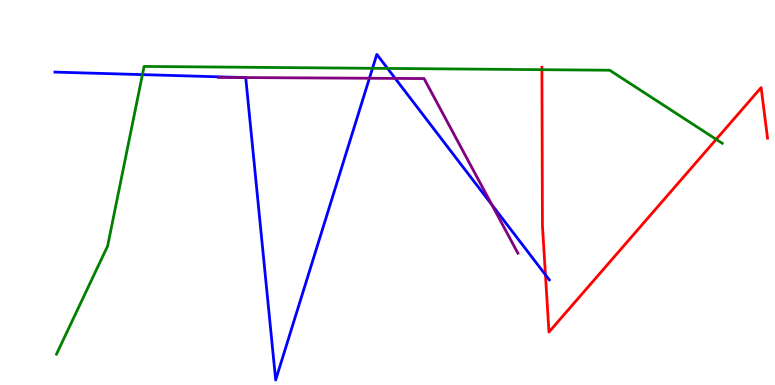[{'lines': ['blue', 'red'], 'intersections': [{'x': 7.04, 'y': 2.86}]}, {'lines': ['green', 'red'], 'intersections': [{'x': 6.99, 'y': 8.19}, {'x': 9.24, 'y': 6.38}]}, {'lines': ['purple', 'red'], 'intersections': []}, {'lines': ['blue', 'green'], 'intersections': [{'x': 1.84, 'y': 8.06}, {'x': 4.81, 'y': 8.23}, {'x': 5.0, 'y': 8.22}]}, {'lines': ['blue', 'purple'], 'intersections': [{'x': 3.14, 'y': 7.99}, {'x': 4.77, 'y': 7.97}, {'x': 5.1, 'y': 7.96}, {'x': 6.35, 'y': 4.68}]}, {'lines': ['green', 'purple'], 'intersections': []}]